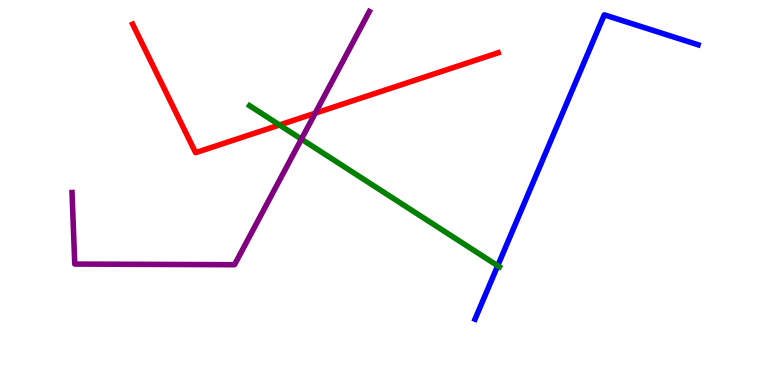[{'lines': ['blue', 'red'], 'intersections': []}, {'lines': ['green', 'red'], 'intersections': [{'x': 3.61, 'y': 6.75}]}, {'lines': ['purple', 'red'], 'intersections': [{'x': 4.07, 'y': 7.06}]}, {'lines': ['blue', 'green'], 'intersections': [{'x': 6.42, 'y': 3.1}]}, {'lines': ['blue', 'purple'], 'intersections': []}, {'lines': ['green', 'purple'], 'intersections': [{'x': 3.89, 'y': 6.39}]}]